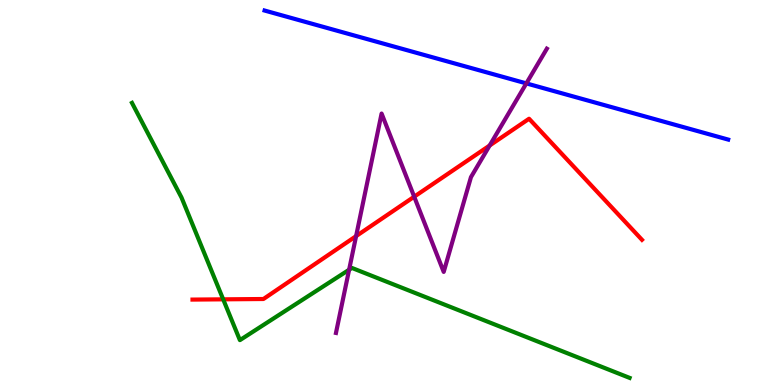[{'lines': ['blue', 'red'], 'intersections': []}, {'lines': ['green', 'red'], 'intersections': [{'x': 2.88, 'y': 2.23}]}, {'lines': ['purple', 'red'], 'intersections': [{'x': 4.59, 'y': 3.87}, {'x': 5.34, 'y': 4.89}, {'x': 6.32, 'y': 6.22}]}, {'lines': ['blue', 'green'], 'intersections': []}, {'lines': ['blue', 'purple'], 'intersections': [{'x': 6.79, 'y': 7.83}]}, {'lines': ['green', 'purple'], 'intersections': [{'x': 4.5, 'y': 2.99}]}]